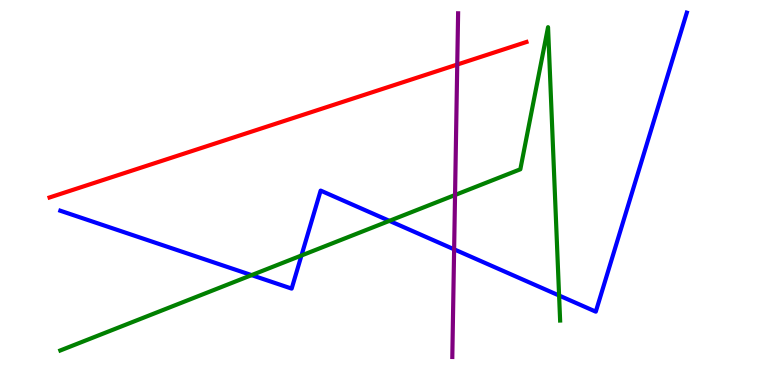[{'lines': ['blue', 'red'], 'intersections': []}, {'lines': ['green', 'red'], 'intersections': []}, {'lines': ['purple', 'red'], 'intersections': [{'x': 5.9, 'y': 8.32}]}, {'lines': ['blue', 'green'], 'intersections': [{'x': 3.25, 'y': 2.85}, {'x': 3.89, 'y': 3.36}, {'x': 5.02, 'y': 4.26}, {'x': 7.21, 'y': 2.32}]}, {'lines': ['blue', 'purple'], 'intersections': [{'x': 5.86, 'y': 3.52}]}, {'lines': ['green', 'purple'], 'intersections': [{'x': 5.87, 'y': 4.93}]}]